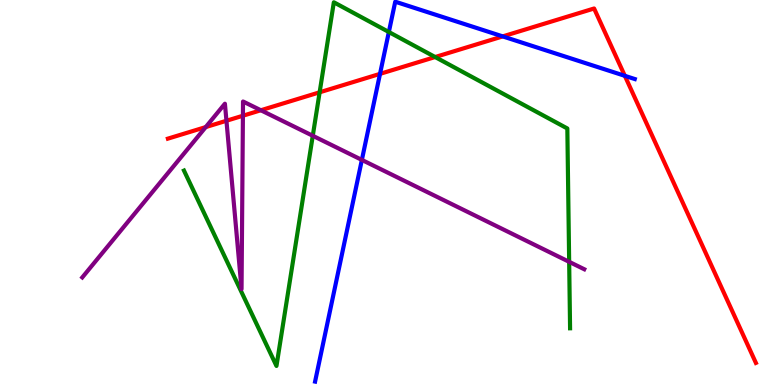[{'lines': ['blue', 'red'], 'intersections': [{'x': 4.9, 'y': 8.08}, {'x': 6.49, 'y': 9.05}, {'x': 8.06, 'y': 8.03}]}, {'lines': ['green', 'red'], 'intersections': [{'x': 4.12, 'y': 7.6}, {'x': 5.61, 'y': 8.52}]}, {'lines': ['purple', 'red'], 'intersections': [{'x': 2.65, 'y': 6.7}, {'x': 2.92, 'y': 6.86}, {'x': 3.13, 'y': 6.99}, {'x': 3.37, 'y': 7.14}]}, {'lines': ['blue', 'green'], 'intersections': [{'x': 5.02, 'y': 9.17}]}, {'lines': ['blue', 'purple'], 'intersections': [{'x': 4.67, 'y': 5.85}]}, {'lines': ['green', 'purple'], 'intersections': [{'x': 4.04, 'y': 6.47}, {'x': 7.34, 'y': 3.2}]}]